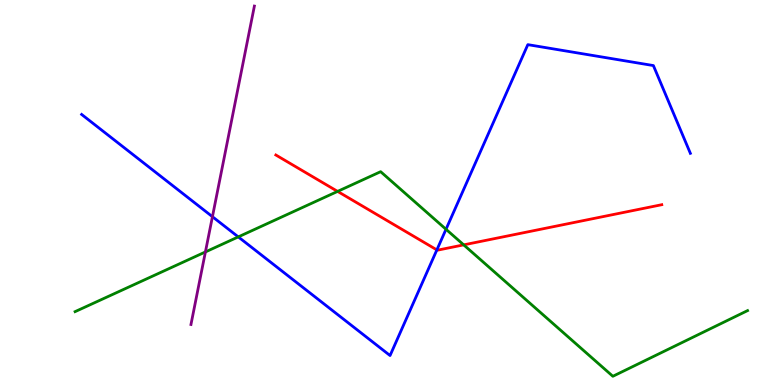[{'lines': ['blue', 'red'], 'intersections': [{'x': 5.64, 'y': 3.51}]}, {'lines': ['green', 'red'], 'intersections': [{'x': 4.36, 'y': 5.03}, {'x': 5.98, 'y': 3.64}]}, {'lines': ['purple', 'red'], 'intersections': []}, {'lines': ['blue', 'green'], 'intersections': [{'x': 3.07, 'y': 3.85}, {'x': 5.75, 'y': 4.04}]}, {'lines': ['blue', 'purple'], 'intersections': [{'x': 2.74, 'y': 4.37}]}, {'lines': ['green', 'purple'], 'intersections': [{'x': 2.65, 'y': 3.46}]}]